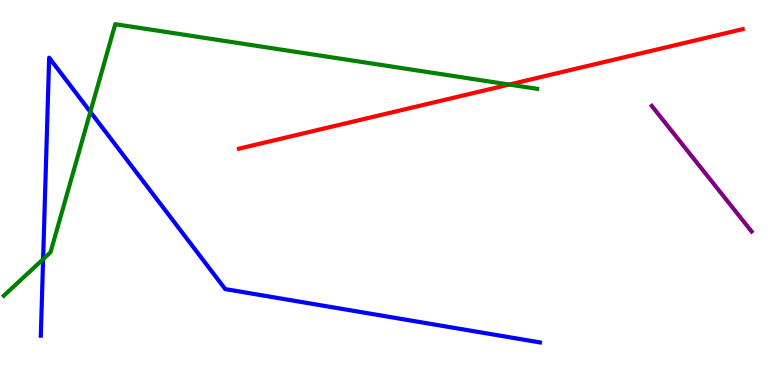[{'lines': ['blue', 'red'], 'intersections': []}, {'lines': ['green', 'red'], 'intersections': [{'x': 6.57, 'y': 7.8}]}, {'lines': ['purple', 'red'], 'intersections': []}, {'lines': ['blue', 'green'], 'intersections': [{'x': 0.556, 'y': 3.27}, {'x': 1.17, 'y': 7.09}]}, {'lines': ['blue', 'purple'], 'intersections': []}, {'lines': ['green', 'purple'], 'intersections': []}]